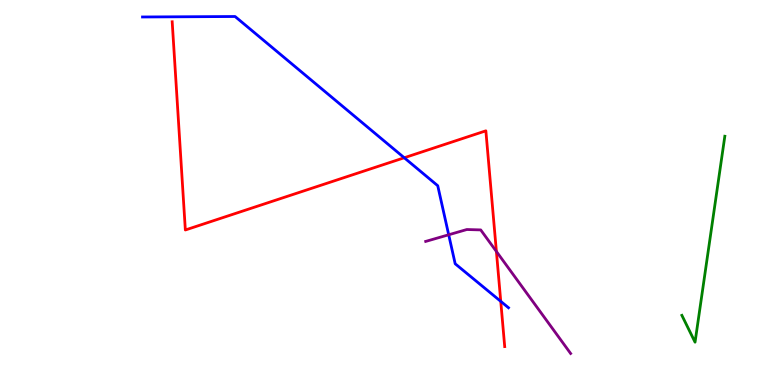[{'lines': ['blue', 'red'], 'intersections': [{'x': 5.22, 'y': 5.9}, {'x': 6.46, 'y': 2.17}]}, {'lines': ['green', 'red'], 'intersections': []}, {'lines': ['purple', 'red'], 'intersections': [{'x': 6.41, 'y': 3.47}]}, {'lines': ['blue', 'green'], 'intersections': []}, {'lines': ['blue', 'purple'], 'intersections': [{'x': 5.79, 'y': 3.9}]}, {'lines': ['green', 'purple'], 'intersections': []}]